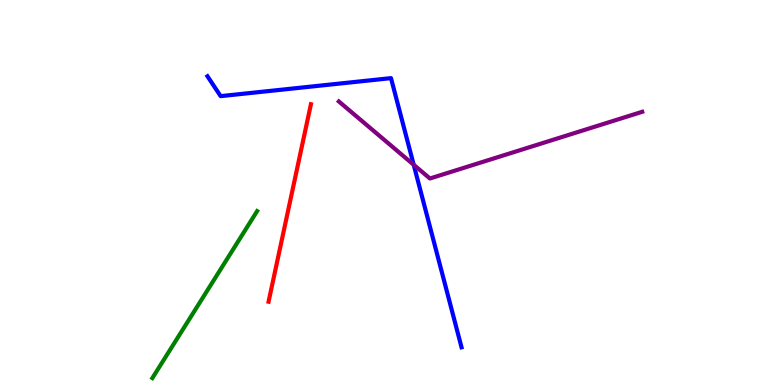[{'lines': ['blue', 'red'], 'intersections': []}, {'lines': ['green', 'red'], 'intersections': []}, {'lines': ['purple', 'red'], 'intersections': []}, {'lines': ['blue', 'green'], 'intersections': []}, {'lines': ['blue', 'purple'], 'intersections': [{'x': 5.34, 'y': 5.72}]}, {'lines': ['green', 'purple'], 'intersections': []}]